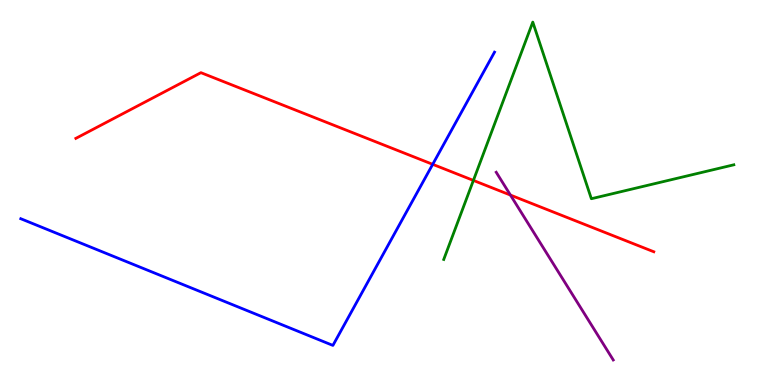[{'lines': ['blue', 'red'], 'intersections': [{'x': 5.58, 'y': 5.73}]}, {'lines': ['green', 'red'], 'intersections': [{'x': 6.11, 'y': 5.31}]}, {'lines': ['purple', 'red'], 'intersections': [{'x': 6.59, 'y': 4.93}]}, {'lines': ['blue', 'green'], 'intersections': []}, {'lines': ['blue', 'purple'], 'intersections': []}, {'lines': ['green', 'purple'], 'intersections': []}]